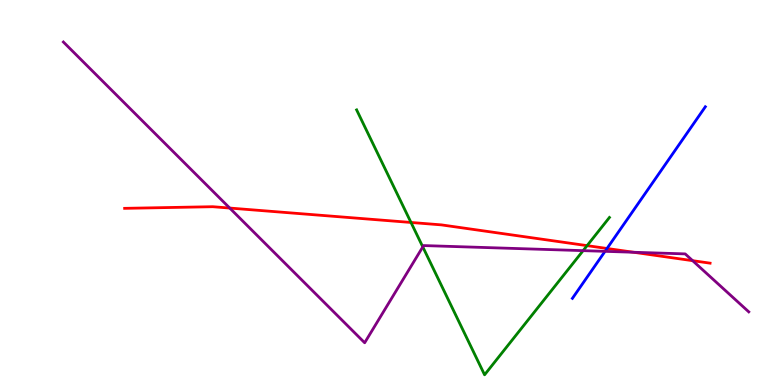[{'lines': ['blue', 'red'], 'intersections': [{'x': 7.83, 'y': 3.55}]}, {'lines': ['green', 'red'], 'intersections': [{'x': 5.3, 'y': 4.22}, {'x': 7.58, 'y': 3.62}]}, {'lines': ['purple', 'red'], 'intersections': [{'x': 2.96, 'y': 4.6}, {'x': 8.17, 'y': 3.45}, {'x': 8.94, 'y': 3.23}]}, {'lines': ['blue', 'green'], 'intersections': []}, {'lines': ['blue', 'purple'], 'intersections': [{'x': 7.81, 'y': 3.47}]}, {'lines': ['green', 'purple'], 'intersections': [{'x': 5.46, 'y': 3.59}, {'x': 7.52, 'y': 3.49}]}]